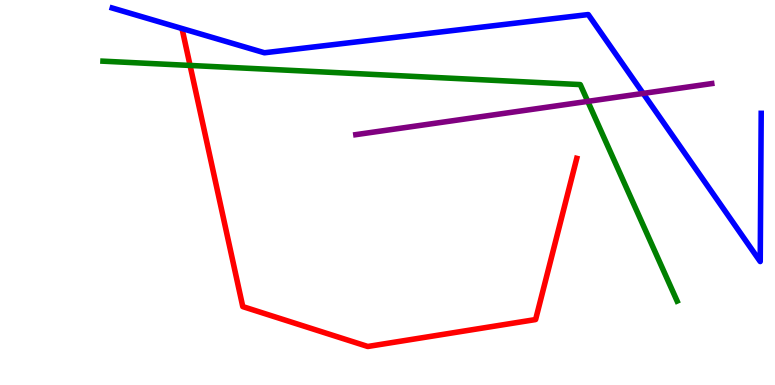[{'lines': ['blue', 'red'], 'intersections': []}, {'lines': ['green', 'red'], 'intersections': [{'x': 2.45, 'y': 8.3}]}, {'lines': ['purple', 'red'], 'intersections': []}, {'lines': ['blue', 'green'], 'intersections': []}, {'lines': ['blue', 'purple'], 'intersections': [{'x': 8.3, 'y': 7.57}]}, {'lines': ['green', 'purple'], 'intersections': [{'x': 7.58, 'y': 7.37}]}]